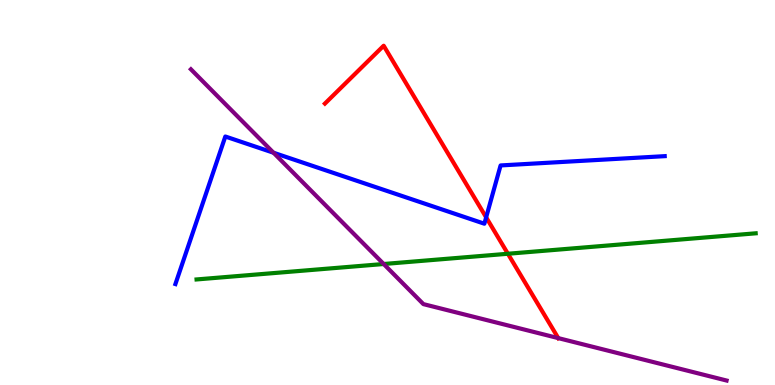[{'lines': ['blue', 'red'], 'intersections': [{'x': 6.27, 'y': 4.35}]}, {'lines': ['green', 'red'], 'intersections': [{'x': 6.55, 'y': 3.41}]}, {'lines': ['purple', 'red'], 'intersections': [{'x': 7.2, 'y': 1.22}]}, {'lines': ['blue', 'green'], 'intersections': []}, {'lines': ['blue', 'purple'], 'intersections': [{'x': 3.53, 'y': 6.03}]}, {'lines': ['green', 'purple'], 'intersections': [{'x': 4.95, 'y': 3.14}]}]